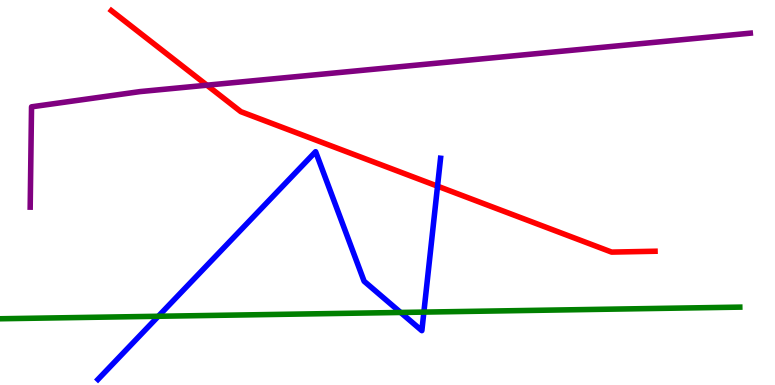[{'lines': ['blue', 'red'], 'intersections': [{'x': 5.65, 'y': 5.16}]}, {'lines': ['green', 'red'], 'intersections': []}, {'lines': ['purple', 'red'], 'intersections': [{'x': 2.67, 'y': 7.79}]}, {'lines': ['blue', 'green'], 'intersections': [{'x': 2.04, 'y': 1.79}, {'x': 5.17, 'y': 1.88}, {'x': 5.47, 'y': 1.89}]}, {'lines': ['blue', 'purple'], 'intersections': []}, {'lines': ['green', 'purple'], 'intersections': []}]